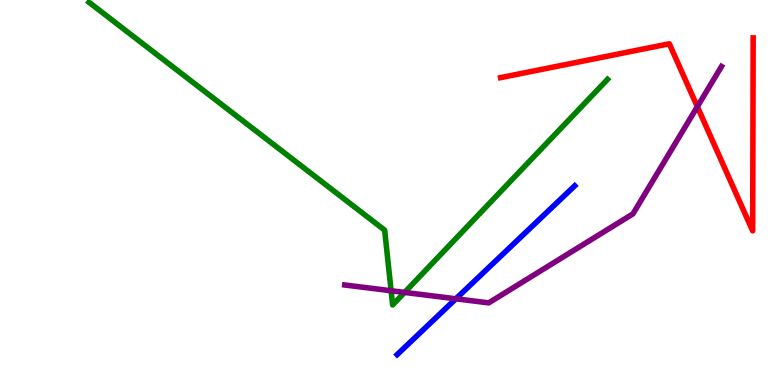[{'lines': ['blue', 'red'], 'intersections': []}, {'lines': ['green', 'red'], 'intersections': []}, {'lines': ['purple', 'red'], 'intersections': [{'x': 9.0, 'y': 7.23}]}, {'lines': ['blue', 'green'], 'intersections': []}, {'lines': ['blue', 'purple'], 'intersections': [{'x': 5.88, 'y': 2.24}]}, {'lines': ['green', 'purple'], 'intersections': [{'x': 5.05, 'y': 2.45}, {'x': 5.22, 'y': 2.4}]}]